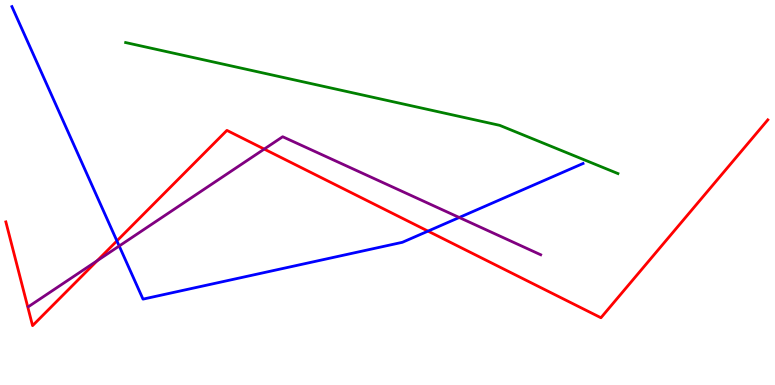[{'lines': ['blue', 'red'], 'intersections': [{'x': 1.51, 'y': 3.74}, {'x': 5.52, 'y': 4.0}]}, {'lines': ['green', 'red'], 'intersections': []}, {'lines': ['purple', 'red'], 'intersections': [{'x': 1.25, 'y': 3.23}, {'x': 3.41, 'y': 6.13}]}, {'lines': ['blue', 'green'], 'intersections': []}, {'lines': ['blue', 'purple'], 'intersections': [{'x': 1.54, 'y': 3.61}, {'x': 5.93, 'y': 4.35}]}, {'lines': ['green', 'purple'], 'intersections': []}]